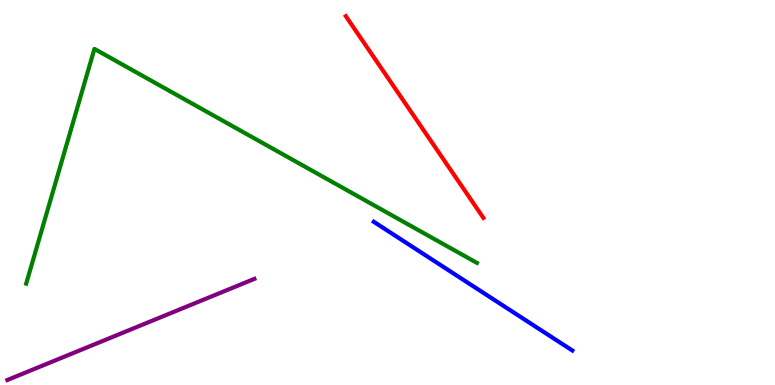[{'lines': ['blue', 'red'], 'intersections': []}, {'lines': ['green', 'red'], 'intersections': []}, {'lines': ['purple', 'red'], 'intersections': []}, {'lines': ['blue', 'green'], 'intersections': []}, {'lines': ['blue', 'purple'], 'intersections': []}, {'lines': ['green', 'purple'], 'intersections': []}]